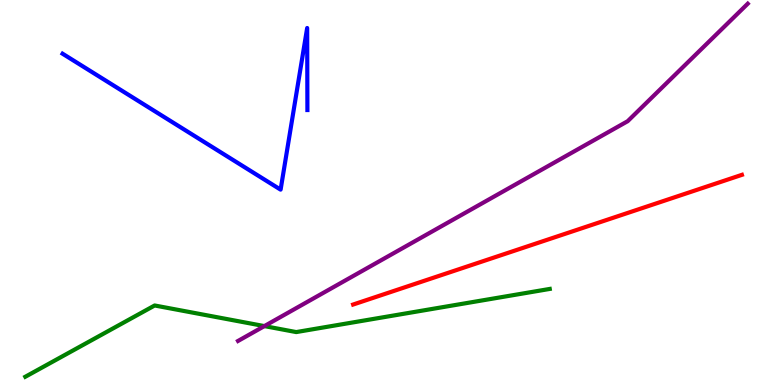[{'lines': ['blue', 'red'], 'intersections': []}, {'lines': ['green', 'red'], 'intersections': []}, {'lines': ['purple', 'red'], 'intersections': []}, {'lines': ['blue', 'green'], 'intersections': []}, {'lines': ['blue', 'purple'], 'intersections': []}, {'lines': ['green', 'purple'], 'intersections': [{'x': 3.41, 'y': 1.53}]}]